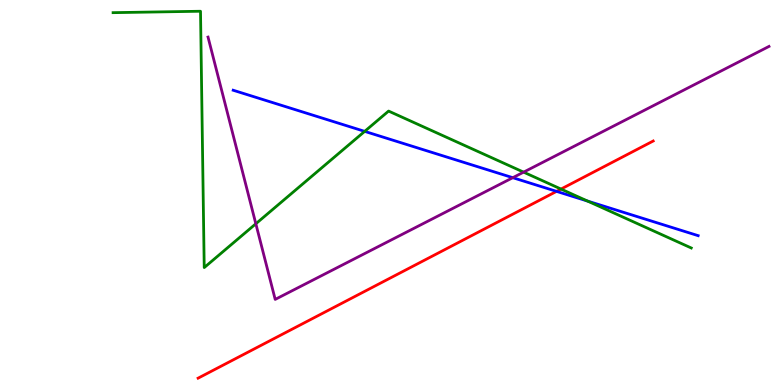[{'lines': ['blue', 'red'], 'intersections': [{'x': 7.18, 'y': 5.03}]}, {'lines': ['green', 'red'], 'intersections': [{'x': 7.24, 'y': 5.09}]}, {'lines': ['purple', 'red'], 'intersections': []}, {'lines': ['blue', 'green'], 'intersections': [{'x': 4.71, 'y': 6.59}, {'x': 7.58, 'y': 4.78}]}, {'lines': ['blue', 'purple'], 'intersections': [{'x': 6.62, 'y': 5.38}]}, {'lines': ['green', 'purple'], 'intersections': [{'x': 3.3, 'y': 4.19}, {'x': 6.76, 'y': 5.53}]}]